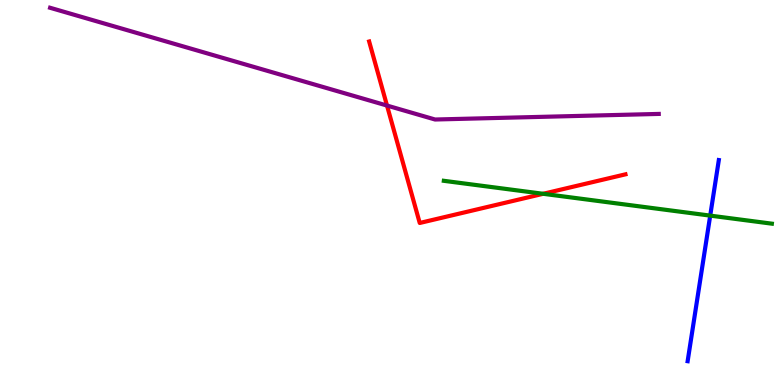[{'lines': ['blue', 'red'], 'intersections': []}, {'lines': ['green', 'red'], 'intersections': [{'x': 7.01, 'y': 4.97}]}, {'lines': ['purple', 'red'], 'intersections': [{'x': 4.99, 'y': 7.26}]}, {'lines': ['blue', 'green'], 'intersections': [{'x': 9.16, 'y': 4.4}]}, {'lines': ['blue', 'purple'], 'intersections': []}, {'lines': ['green', 'purple'], 'intersections': []}]